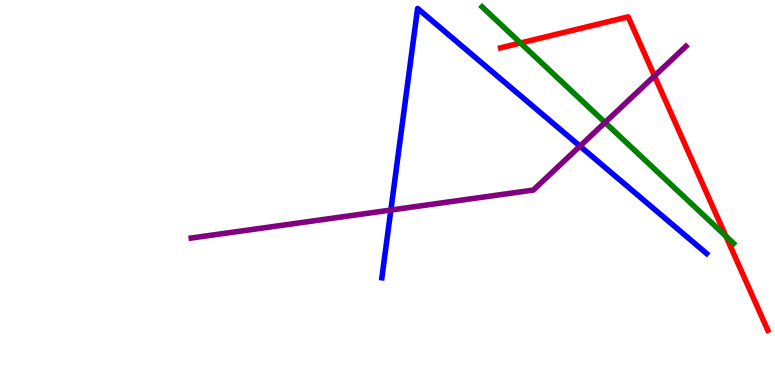[{'lines': ['blue', 'red'], 'intersections': []}, {'lines': ['green', 'red'], 'intersections': [{'x': 6.72, 'y': 8.88}, {'x': 9.37, 'y': 3.87}]}, {'lines': ['purple', 'red'], 'intersections': [{'x': 8.44, 'y': 8.03}]}, {'lines': ['blue', 'green'], 'intersections': []}, {'lines': ['blue', 'purple'], 'intersections': [{'x': 5.04, 'y': 4.54}, {'x': 7.48, 'y': 6.2}]}, {'lines': ['green', 'purple'], 'intersections': [{'x': 7.81, 'y': 6.82}]}]